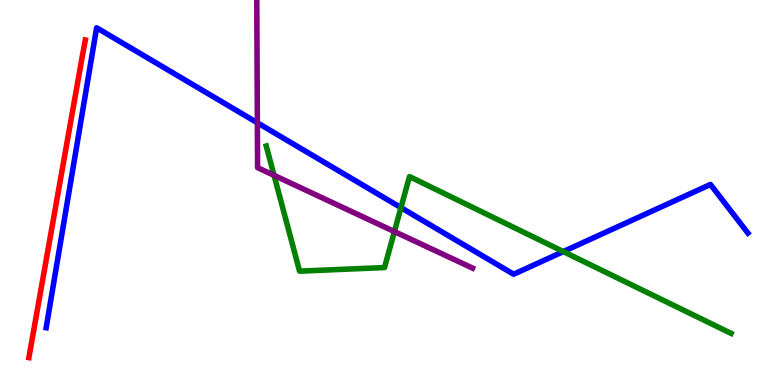[{'lines': ['blue', 'red'], 'intersections': []}, {'lines': ['green', 'red'], 'intersections': []}, {'lines': ['purple', 'red'], 'intersections': []}, {'lines': ['blue', 'green'], 'intersections': [{'x': 5.17, 'y': 4.61}, {'x': 7.27, 'y': 3.47}]}, {'lines': ['blue', 'purple'], 'intersections': [{'x': 3.32, 'y': 6.81}]}, {'lines': ['green', 'purple'], 'intersections': [{'x': 3.54, 'y': 5.45}, {'x': 5.09, 'y': 3.98}]}]